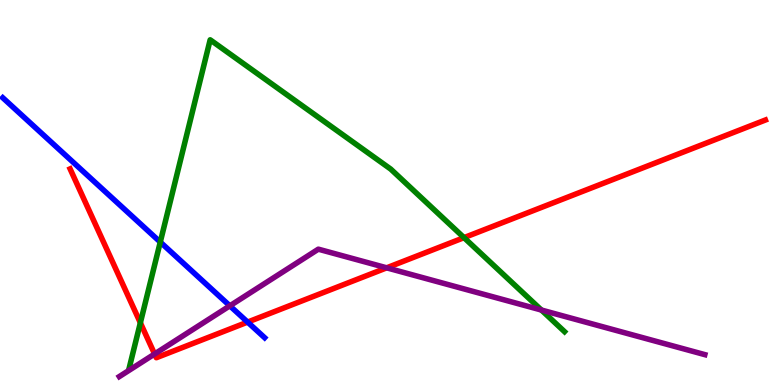[{'lines': ['blue', 'red'], 'intersections': [{'x': 3.2, 'y': 1.63}]}, {'lines': ['green', 'red'], 'intersections': [{'x': 1.81, 'y': 1.62}, {'x': 5.99, 'y': 3.83}]}, {'lines': ['purple', 'red'], 'intersections': [{'x': 1.99, 'y': 0.805}, {'x': 4.99, 'y': 3.04}]}, {'lines': ['blue', 'green'], 'intersections': [{'x': 2.07, 'y': 3.71}]}, {'lines': ['blue', 'purple'], 'intersections': [{'x': 2.97, 'y': 2.06}]}, {'lines': ['green', 'purple'], 'intersections': [{'x': 6.99, 'y': 1.95}]}]